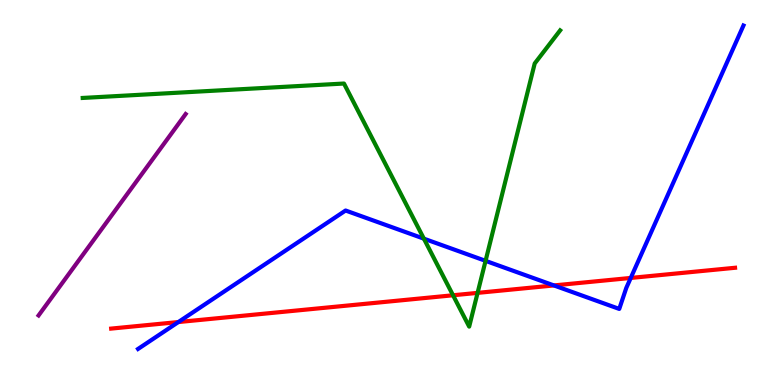[{'lines': ['blue', 'red'], 'intersections': [{'x': 2.3, 'y': 1.64}, {'x': 7.15, 'y': 2.59}, {'x': 8.14, 'y': 2.78}]}, {'lines': ['green', 'red'], 'intersections': [{'x': 5.85, 'y': 2.33}, {'x': 6.16, 'y': 2.39}]}, {'lines': ['purple', 'red'], 'intersections': []}, {'lines': ['blue', 'green'], 'intersections': [{'x': 5.47, 'y': 3.8}, {'x': 6.27, 'y': 3.22}]}, {'lines': ['blue', 'purple'], 'intersections': []}, {'lines': ['green', 'purple'], 'intersections': []}]